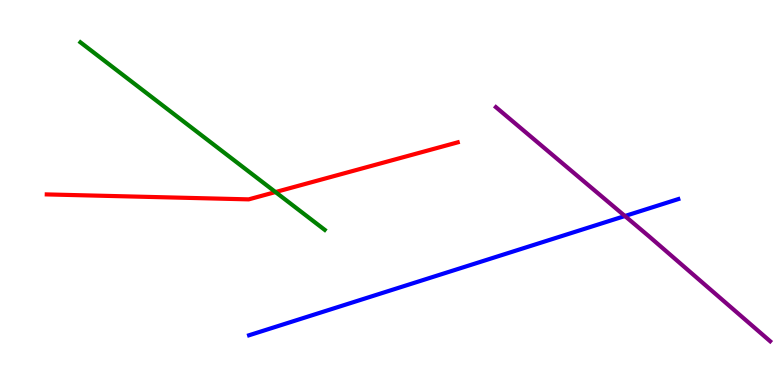[{'lines': ['blue', 'red'], 'intersections': []}, {'lines': ['green', 'red'], 'intersections': [{'x': 3.55, 'y': 5.01}]}, {'lines': ['purple', 'red'], 'intersections': []}, {'lines': ['blue', 'green'], 'intersections': []}, {'lines': ['blue', 'purple'], 'intersections': [{'x': 8.06, 'y': 4.39}]}, {'lines': ['green', 'purple'], 'intersections': []}]